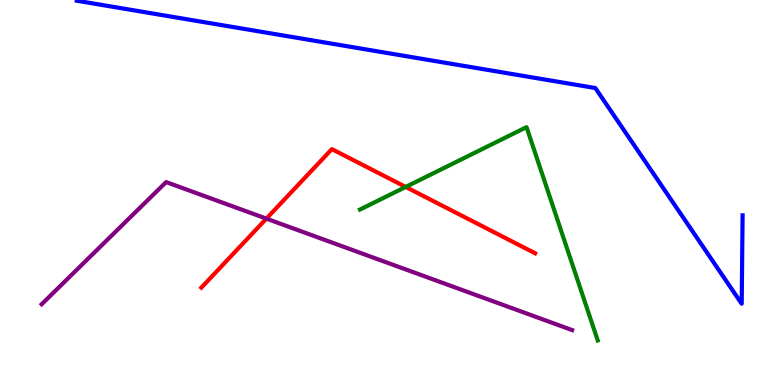[{'lines': ['blue', 'red'], 'intersections': []}, {'lines': ['green', 'red'], 'intersections': [{'x': 5.23, 'y': 5.14}]}, {'lines': ['purple', 'red'], 'intersections': [{'x': 3.44, 'y': 4.32}]}, {'lines': ['blue', 'green'], 'intersections': []}, {'lines': ['blue', 'purple'], 'intersections': []}, {'lines': ['green', 'purple'], 'intersections': []}]